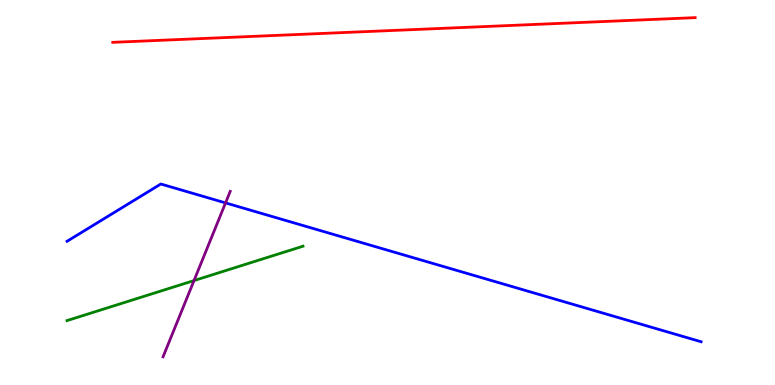[{'lines': ['blue', 'red'], 'intersections': []}, {'lines': ['green', 'red'], 'intersections': []}, {'lines': ['purple', 'red'], 'intersections': []}, {'lines': ['blue', 'green'], 'intersections': []}, {'lines': ['blue', 'purple'], 'intersections': [{'x': 2.91, 'y': 4.73}]}, {'lines': ['green', 'purple'], 'intersections': [{'x': 2.5, 'y': 2.71}]}]